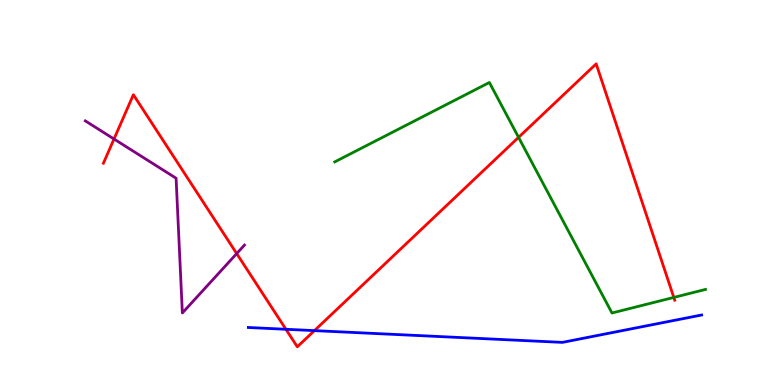[{'lines': ['blue', 'red'], 'intersections': [{'x': 3.69, 'y': 1.45}, {'x': 4.06, 'y': 1.41}]}, {'lines': ['green', 'red'], 'intersections': [{'x': 6.69, 'y': 6.43}, {'x': 8.69, 'y': 2.27}]}, {'lines': ['purple', 'red'], 'intersections': [{'x': 1.47, 'y': 6.39}, {'x': 3.05, 'y': 3.41}]}, {'lines': ['blue', 'green'], 'intersections': []}, {'lines': ['blue', 'purple'], 'intersections': []}, {'lines': ['green', 'purple'], 'intersections': []}]